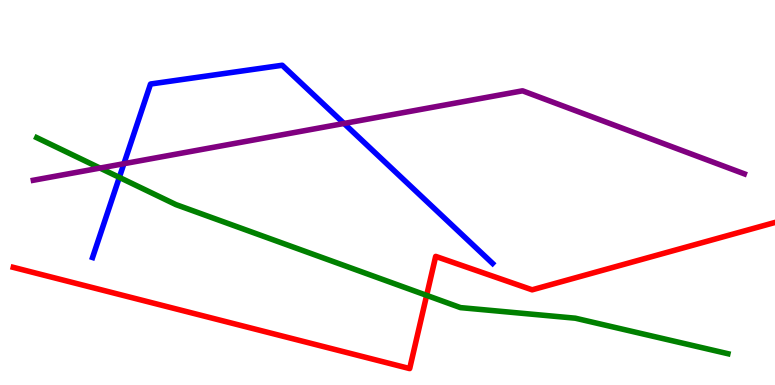[{'lines': ['blue', 'red'], 'intersections': []}, {'lines': ['green', 'red'], 'intersections': [{'x': 5.51, 'y': 2.33}]}, {'lines': ['purple', 'red'], 'intersections': []}, {'lines': ['blue', 'green'], 'intersections': [{'x': 1.54, 'y': 5.39}]}, {'lines': ['blue', 'purple'], 'intersections': [{'x': 1.6, 'y': 5.75}, {'x': 4.44, 'y': 6.79}]}, {'lines': ['green', 'purple'], 'intersections': [{'x': 1.29, 'y': 5.63}]}]